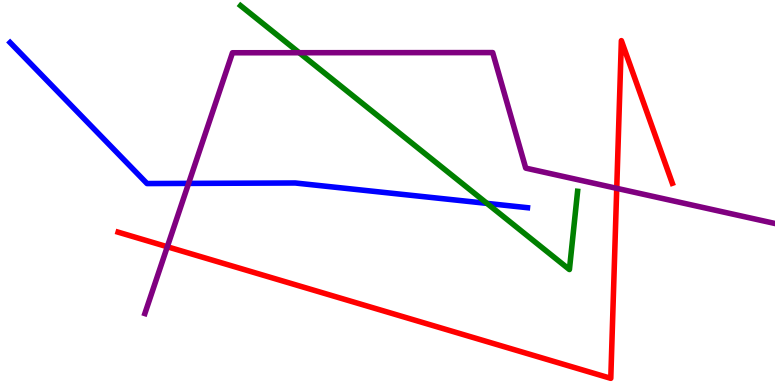[{'lines': ['blue', 'red'], 'intersections': []}, {'lines': ['green', 'red'], 'intersections': []}, {'lines': ['purple', 'red'], 'intersections': [{'x': 2.16, 'y': 3.59}, {'x': 7.96, 'y': 5.11}]}, {'lines': ['blue', 'green'], 'intersections': [{'x': 6.28, 'y': 4.72}]}, {'lines': ['blue', 'purple'], 'intersections': [{'x': 2.43, 'y': 5.24}]}, {'lines': ['green', 'purple'], 'intersections': [{'x': 3.86, 'y': 8.63}]}]